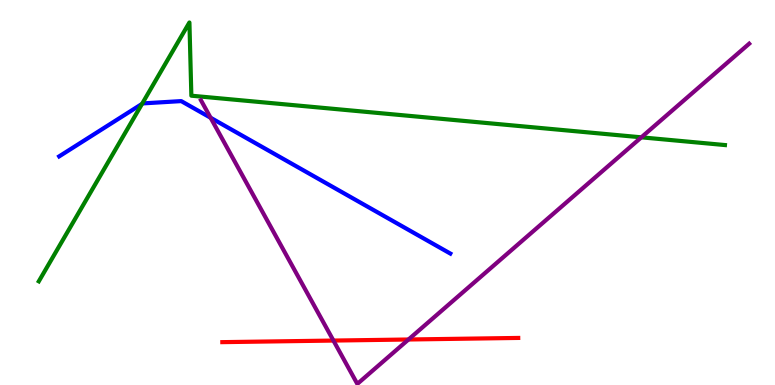[{'lines': ['blue', 'red'], 'intersections': []}, {'lines': ['green', 'red'], 'intersections': []}, {'lines': ['purple', 'red'], 'intersections': [{'x': 4.3, 'y': 1.15}, {'x': 5.27, 'y': 1.18}]}, {'lines': ['blue', 'green'], 'intersections': [{'x': 1.83, 'y': 7.3}]}, {'lines': ['blue', 'purple'], 'intersections': [{'x': 2.72, 'y': 6.94}]}, {'lines': ['green', 'purple'], 'intersections': [{'x': 8.28, 'y': 6.43}]}]